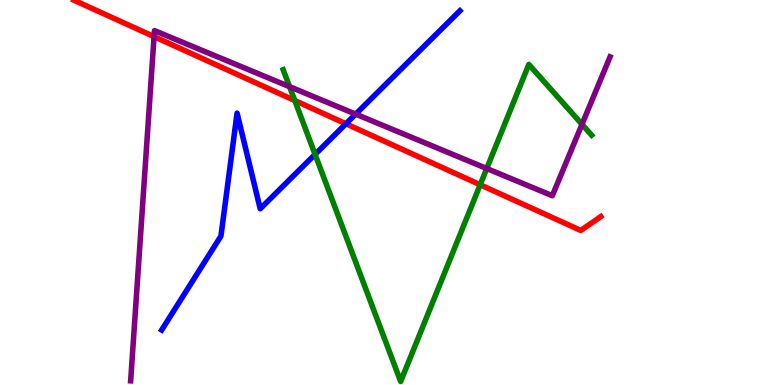[{'lines': ['blue', 'red'], 'intersections': [{'x': 4.46, 'y': 6.79}]}, {'lines': ['green', 'red'], 'intersections': [{'x': 3.8, 'y': 7.39}, {'x': 6.2, 'y': 5.2}]}, {'lines': ['purple', 'red'], 'intersections': [{'x': 1.99, 'y': 9.05}]}, {'lines': ['blue', 'green'], 'intersections': [{'x': 4.07, 'y': 5.99}]}, {'lines': ['blue', 'purple'], 'intersections': [{'x': 4.59, 'y': 7.04}]}, {'lines': ['green', 'purple'], 'intersections': [{'x': 3.74, 'y': 7.75}, {'x': 6.28, 'y': 5.62}, {'x': 7.51, 'y': 6.77}]}]